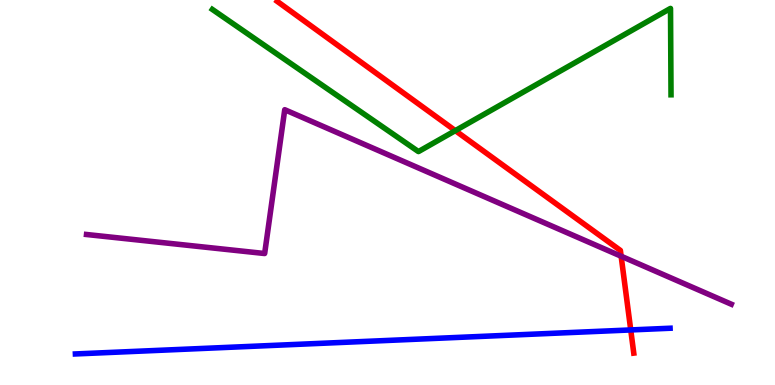[{'lines': ['blue', 'red'], 'intersections': [{'x': 8.14, 'y': 1.43}]}, {'lines': ['green', 'red'], 'intersections': [{'x': 5.88, 'y': 6.61}]}, {'lines': ['purple', 'red'], 'intersections': [{'x': 8.01, 'y': 3.34}]}, {'lines': ['blue', 'green'], 'intersections': []}, {'lines': ['blue', 'purple'], 'intersections': []}, {'lines': ['green', 'purple'], 'intersections': []}]